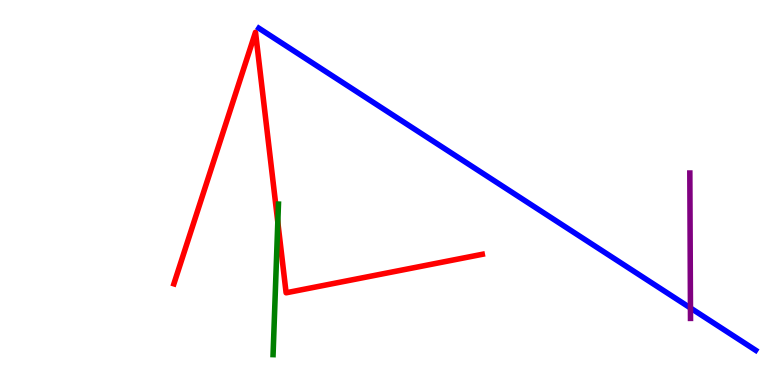[{'lines': ['blue', 'red'], 'intersections': []}, {'lines': ['green', 'red'], 'intersections': [{'x': 3.58, 'y': 4.23}]}, {'lines': ['purple', 'red'], 'intersections': []}, {'lines': ['blue', 'green'], 'intersections': []}, {'lines': ['blue', 'purple'], 'intersections': [{'x': 8.91, 'y': 2.0}]}, {'lines': ['green', 'purple'], 'intersections': []}]